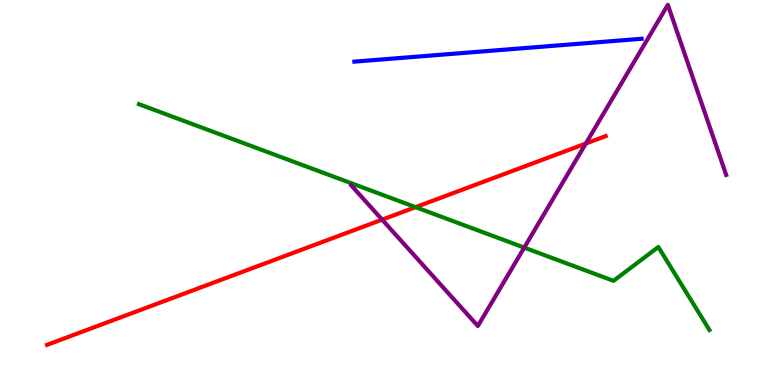[{'lines': ['blue', 'red'], 'intersections': []}, {'lines': ['green', 'red'], 'intersections': [{'x': 5.36, 'y': 4.62}]}, {'lines': ['purple', 'red'], 'intersections': [{'x': 4.93, 'y': 4.29}, {'x': 7.56, 'y': 6.27}]}, {'lines': ['blue', 'green'], 'intersections': []}, {'lines': ['blue', 'purple'], 'intersections': []}, {'lines': ['green', 'purple'], 'intersections': [{'x': 6.76, 'y': 3.57}]}]